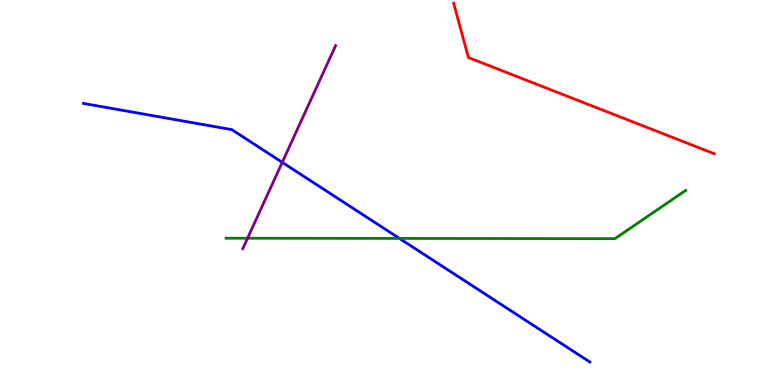[{'lines': ['blue', 'red'], 'intersections': []}, {'lines': ['green', 'red'], 'intersections': []}, {'lines': ['purple', 'red'], 'intersections': []}, {'lines': ['blue', 'green'], 'intersections': [{'x': 5.15, 'y': 3.81}]}, {'lines': ['blue', 'purple'], 'intersections': [{'x': 3.64, 'y': 5.78}]}, {'lines': ['green', 'purple'], 'intersections': [{'x': 3.19, 'y': 3.81}]}]